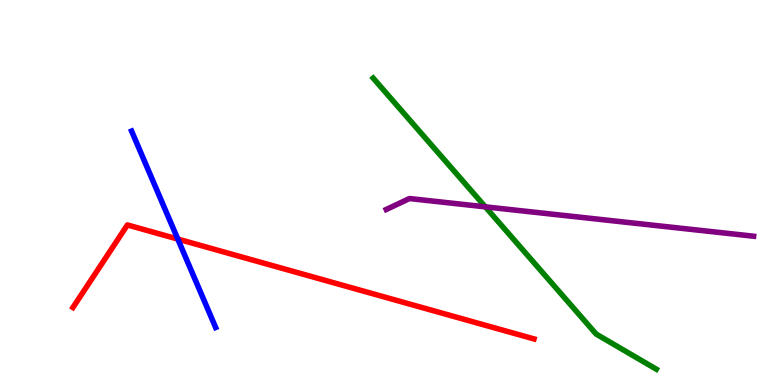[{'lines': ['blue', 'red'], 'intersections': [{'x': 2.29, 'y': 3.79}]}, {'lines': ['green', 'red'], 'intersections': []}, {'lines': ['purple', 'red'], 'intersections': []}, {'lines': ['blue', 'green'], 'intersections': []}, {'lines': ['blue', 'purple'], 'intersections': []}, {'lines': ['green', 'purple'], 'intersections': [{'x': 6.26, 'y': 4.63}]}]